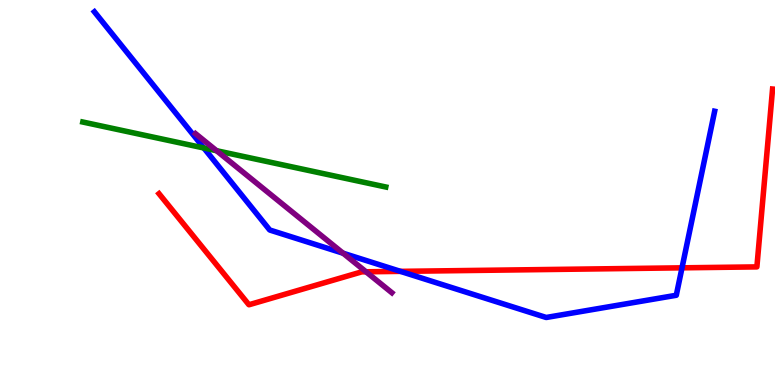[{'lines': ['blue', 'red'], 'intersections': [{'x': 5.17, 'y': 2.95}, {'x': 8.8, 'y': 3.04}]}, {'lines': ['green', 'red'], 'intersections': []}, {'lines': ['purple', 'red'], 'intersections': [{'x': 4.72, 'y': 2.94}]}, {'lines': ['blue', 'green'], 'intersections': [{'x': 2.63, 'y': 6.16}]}, {'lines': ['blue', 'purple'], 'intersections': [{'x': 4.43, 'y': 3.42}]}, {'lines': ['green', 'purple'], 'intersections': [{'x': 2.79, 'y': 6.09}]}]